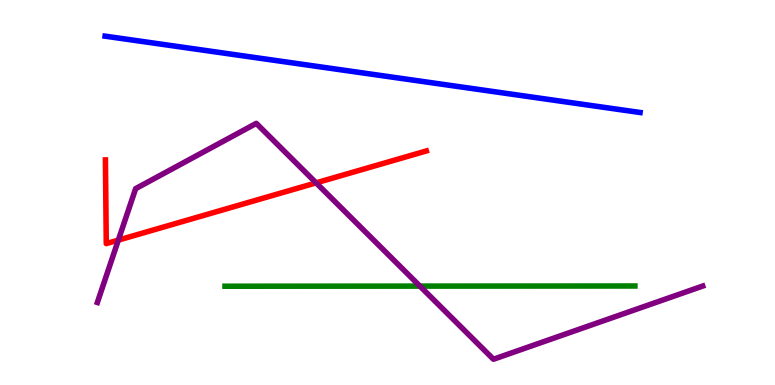[{'lines': ['blue', 'red'], 'intersections': []}, {'lines': ['green', 'red'], 'intersections': []}, {'lines': ['purple', 'red'], 'intersections': [{'x': 1.53, 'y': 3.76}, {'x': 4.08, 'y': 5.25}]}, {'lines': ['blue', 'green'], 'intersections': []}, {'lines': ['blue', 'purple'], 'intersections': []}, {'lines': ['green', 'purple'], 'intersections': [{'x': 5.42, 'y': 2.57}]}]